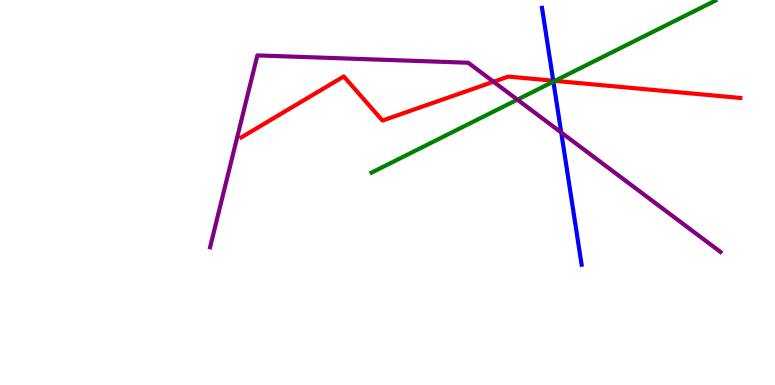[{'lines': ['blue', 'red'], 'intersections': [{'x': 7.14, 'y': 7.9}]}, {'lines': ['green', 'red'], 'intersections': [{'x': 7.16, 'y': 7.9}]}, {'lines': ['purple', 'red'], 'intersections': [{'x': 6.37, 'y': 7.88}]}, {'lines': ['blue', 'green'], 'intersections': [{'x': 7.14, 'y': 7.88}]}, {'lines': ['blue', 'purple'], 'intersections': [{'x': 7.24, 'y': 6.56}]}, {'lines': ['green', 'purple'], 'intersections': [{'x': 6.68, 'y': 7.41}]}]